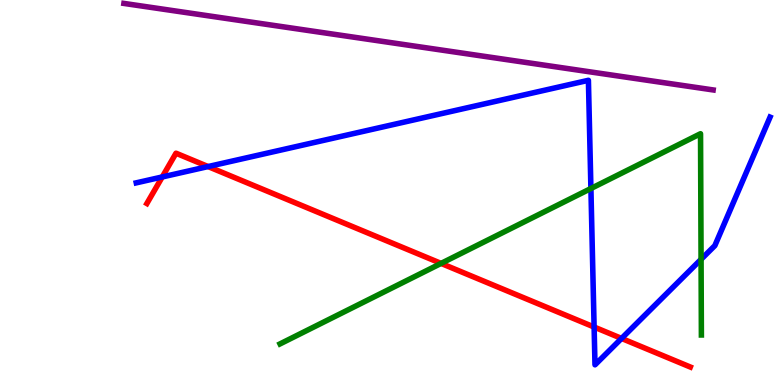[{'lines': ['blue', 'red'], 'intersections': [{'x': 2.09, 'y': 5.4}, {'x': 2.69, 'y': 5.67}, {'x': 7.67, 'y': 1.51}, {'x': 8.02, 'y': 1.21}]}, {'lines': ['green', 'red'], 'intersections': [{'x': 5.69, 'y': 3.16}]}, {'lines': ['purple', 'red'], 'intersections': []}, {'lines': ['blue', 'green'], 'intersections': [{'x': 7.62, 'y': 5.1}, {'x': 9.05, 'y': 3.26}]}, {'lines': ['blue', 'purple'], 'intersections': []}, {'lines': ['green', 'purple'], 'intersections': []}]